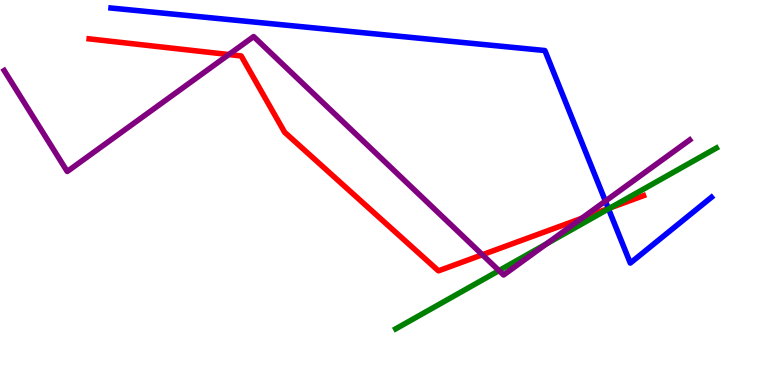[{'lines': ['blue', 'red'], 'intersections': [{'x': 7.85, 'y': 4.58}]}, {'lines': ['green', 'red'], 'intersections': [{'x': 7.88, 'y': 4.6}]}, {'lines': ['purple', 'red'], 'intersections': [{'x': 2.95, 'y': 8.58}, {'x': 6.22, 'y': 3.38}, {'x': 7.51, 'y': 4.33}]}, {'lines': ['blue', 'green'], 'intersections': [{'x': 7.85, 'y': 4.57}]}, {'lines': ['blue', 'purple'], 'intersections': [{'x': 7.81, 'y': 4.78}]}, {'lines': ['green', 'purple'], 'intersections': [{'x': 6.44, 'y': 2.97}, {'x': 7.05, 'y': 3.67}]}]